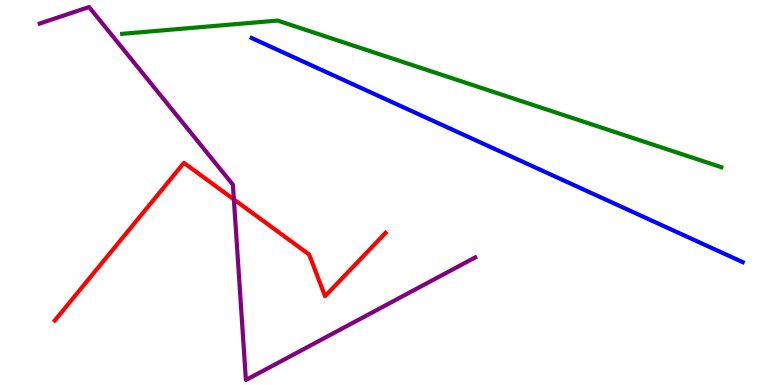[{'lines': ['blue', 'red'], 'intersections': []}, {'lines': ['green', 'red'], 'intersections': []}, {'lines': ['purple', 'red'], 'intersections': [{'x': 3.02, 'y': 4.82}]}, {'lines': ['blue', 'green'], 'intersections': []}, {'lines': ['blue', 'purple'], 'intersections': []}, {'lines': ['green', 'purple'], 'intersections': []}]